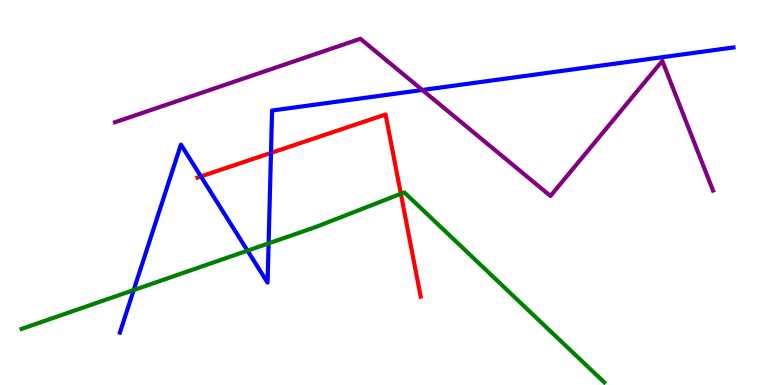[{'lines': ['blue', 'red'], 'intersections': [{'x': 2.59, 'y': 5.42}, {'x': 3.5, 'y': 6.03}]}, {'lines': ['green', 'red'], 'intersections': [{'x': 5.17, 'y': 4.97}]}, {'lines': ['purple', 'red'], 'intersections': []}, {'lines': ['blue', 'green'], 'intersections': [{'x': 1.73, 'y': 2.47}, {'x': 3.19, 'y': 3.49}, {'x': 3.47, 'y': 3.68}]}, {'lines': ['blue', 'purple'], 'intersections': [{'x': 5.45, 'y': 7.66}]}, {'lines': ['green', 'purple'], 'intersections': []}]